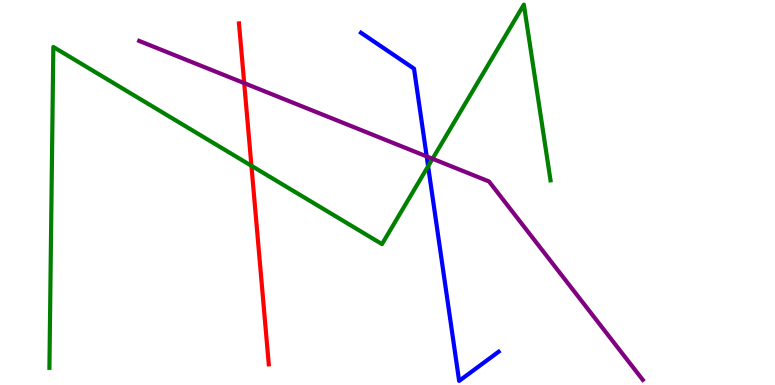[{'lines': ['blue', 'red'], 'intersections': []}, {'lines': ['green', 'red'], 'intersections': [{'x': 3.24, 'y': 5.69}]}, {'lines': ['purple', 'red'], 'intersections': [{'x': 3.15, 'y': 7.84}]}, {'lines': ['blue', 'green'], 'intersections': [{'x': 5.52, 'y': 5.68}]}, {'lines': ['blue', 'purple'], 'intersections': [{'x': 5.51, 'y': 5.94}]}, {'lines': ['green', 'purple'], 'intersections': [{'x': 5.58, 'y': 5.88}]}]